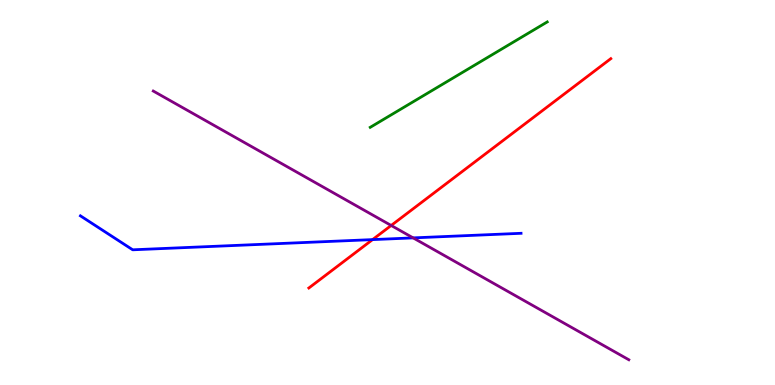[{'lines': ['blue', 'red'], 'intersections': [{'x': 4.81, 'y': 3.78}]}, {'lines': ['green', 'red'], 'intersections': []}, {'lines': ['purple', 'red'], 'intersections': [{'x': 5.05, 'y': 4.14}]}, {'lines': ['blue', 'green'], 'intersections': []}, {'lines': ['blue', 'purple'], 'intersections': [{'x': 5.33, 'y': 3.82}]}, {'lines': ['green', 'purple'], 'intersections': []}]